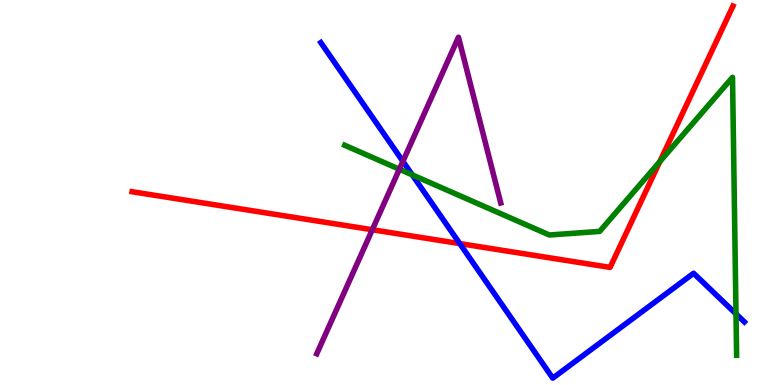[{'lines': ['blue', 'red'], 'intersections': [{'x': 5.93, 'y': 3.67}]}, {'lines': ['green', 'red'], 'intersections': [{'x': 8.51, 'y': 5.8}]}, {'lines': ['purple', 'red'], 'intersections': [{'x': 4.8, 'y': 4.03}]}, {'lines': ['blue', 'green'], 'intersections': [{'x': 5.32, 'y': 5.46}, {'x': 9.5, 'y': 1.85}]}, {'lines': ['blue', 'purple'], 'intersections': [{'x': 5.2, 'y': 5.81}]}, {'lines': ['green', 'purple'], 'intersections': [{'x': 5.15, 'y': 5.6}]}]